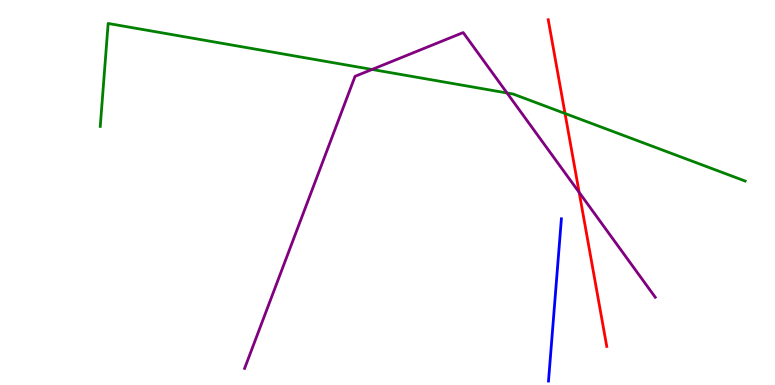[{'lines': ['blue', 'red'], 'intersections': []}, {'lines': ['green', 'red'], 'intersections': [{'x': 7.29, 'y': 7.05}]}, {'lines': ['purple', 'red'], 'intersections': [{'x': 7.47, 'y': 5.0}]}, {'lines': ['blue', 'green'], 'intersections': []}, {'lines': ['blue', 'purple'], 'intersections': []}, {'lines': ['green', 'purple'], 'intersections': [{'x': 4.8, 'y': 8.2}, {'x': 6.54, 'y': 7.58}]}]